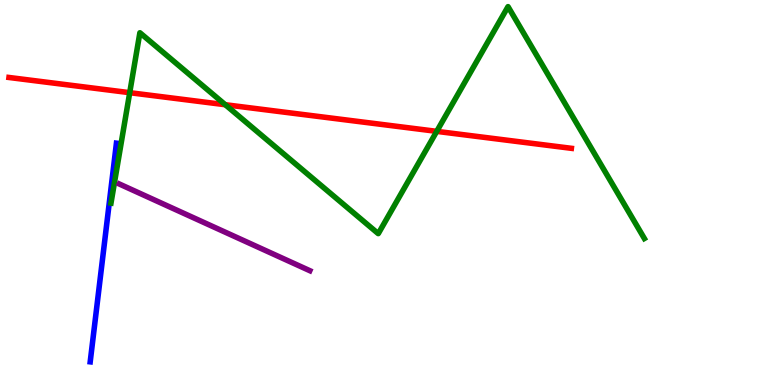[{'lines': ['blue', 'red'], 'intersections': []}, {'lines': ['green', 'red'], 'intersections': [{'x': 1.67, 'y': 7.59}, {'x': 2.91, 'y': 7.28}, {'x': 5.64, 'y': 6.59}]}, {'lines': ['purple', 'red'], 'intersections': []}, {'lines': ['blue', 'green'], 'intersections': []}, {'lines': ['blue', 'purple'], 'intersections': []}, {'lines': ['green', 'purple'], 'intersections': []}]